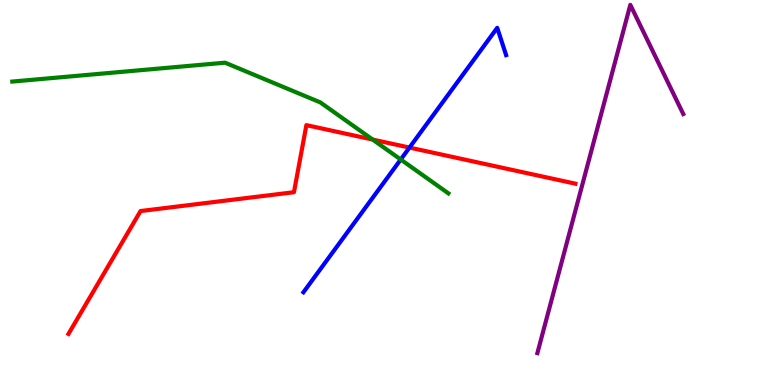[{'lines': ['blue', 'red'], 'intersections': [{'x': 5.28, 'y': 6.17}]}, {'lines': ['green', 'red'], 'intersections': [{'x': 4.81, 'y': 6.38}]}, {'lines': ['purple', 'red'], 'intersections': []}, {'lines': ['blue', 'green'], 'intersections': [{'x': 5.17, 'y': 5.86}]}, {'lines': ['blue', 'purple'], 'intersections': []}, {'lines': ['green', 'purple'], 'intersections': []}]